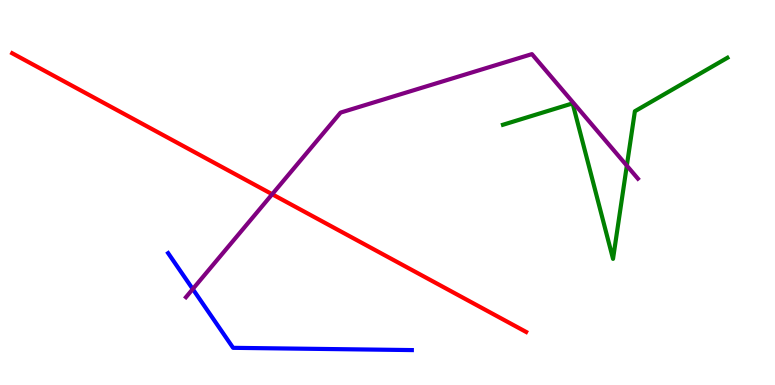[{'lines': ['blue', 'red'], 'intersections': []}, {'lines': ['green', 'red'], 'intersections': []}, {'lines': ['purple', 'red'], 'intersections': [{'x': 3.51, 'y': 4.95}]}, {'lines': ['blue', 'green'], 'intersections': []}, {'lines': ['blue', 'purple'], 'intersections': [{'x': 2.49, 'y': 2.49}]}, {'lines': ['green', 'purple'], 'intersections': [{'x': 8.09, 'y': 5.7}]}]